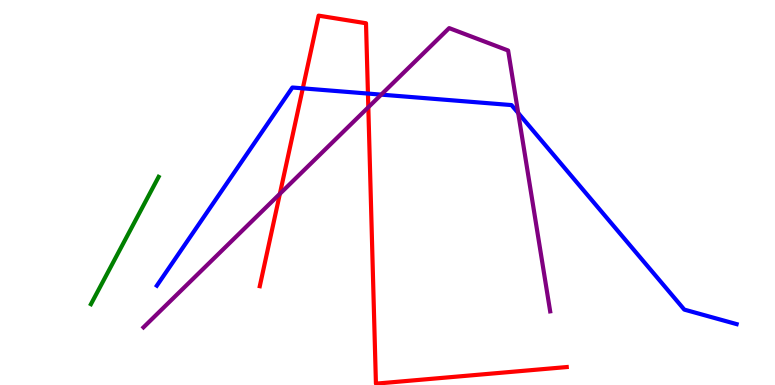[{'lines': ['blue', 'red'], 'intersections': [{'x': 3.91, 'y': 7.71}, {'x': 4.75, 'y': 7.57}]}, {'lines': ['green', 'red'], 'intersections': []}, {'lines': ['purple', 'red'], 'intersections': [{'x': 3.61, 'y': 4.97}, {'x': 4.75, 'y': 7.21}]}, {'lines': ['blue', 'green'], 'intersections': []}, {'lines': ['blue', 'purple'], 'intersections': [{'x': 4.92, 'y': 7.54}, {'x': 6.69, 'y': 7.06}]}, {'lines': ['green', 'purple'], 'intersections': []}]